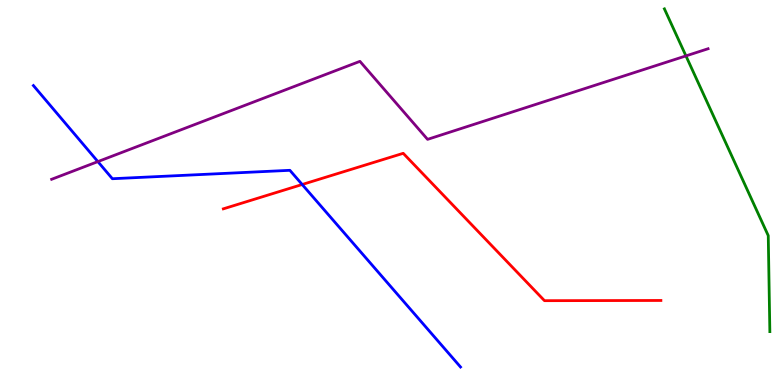[{'lines': ['blue', 'red'], 'intersections': [{'x': 3.9, 'y': 5.21}]}, {'lines': ['green', 'red'], 'intersections': []}, {'lines': ['purple', 'red'], 'intersections': []}, {'lines': ['blue', 'green'], 'intersections': []}, {'lines': ['blue', 'purple'], 'intersections': [{'x': 1.26, 'y': 5.8}]}, {'lines': ['green', 'purple'], 'intersections': [{'x': 8.85, 'y': 8.55}]}]